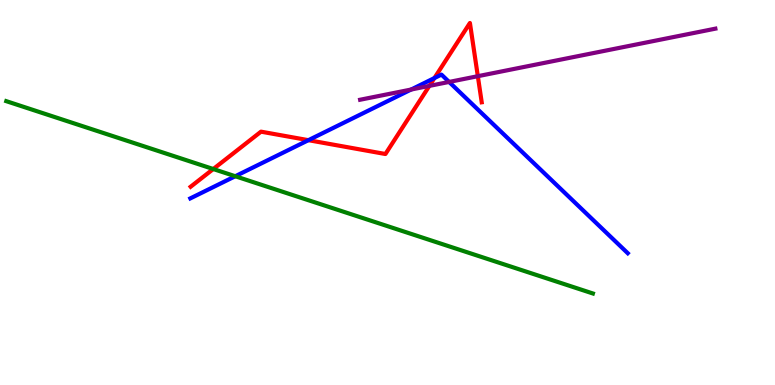[{'lines': ['blue', 'red'], 'intersections': [{'x': 3.98, 'y': 6.36}, {'x': 5.61, 'y': 7.97}]}, {'lines': ['green', 'red'], 'intersections': [{'x': 2.75, 'y': 5.61}]}, {'lines': ['purple', 'red'], 'intersections': [{'x': 5.54, 'y': 7.77}, {'x': 6.17, 'y': 8.02}]}, {'lines': ['blue', 'green'], 'intersections': [{'x': 3.04, 'y': 5.42}]}, {'lines': ['blue', 'purple'], 'intersections': [{'x': 5.3, 'y': 7.67}, {'x': 5.79, 'y': 7.87}]}, {'lines': ['green', 'purple'], 'intersections': []}]